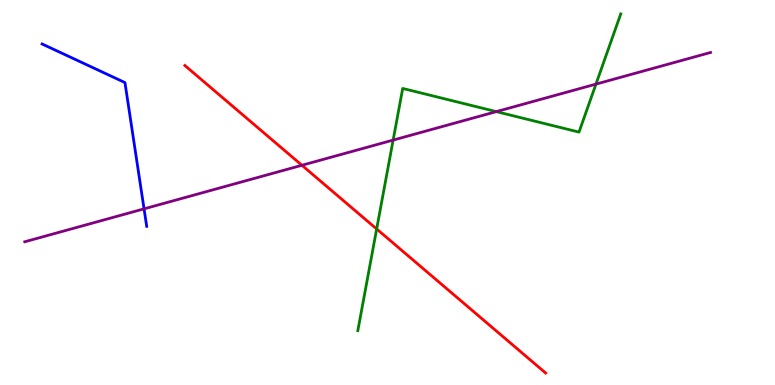[{'lines': ['blue', 'red'], 'intersections': []}, {'lines': ['green', 'red'], 'intersections': [{'x': 4.86, 'y': 4.05}]}, {'lines': ['purple', 'red'], 'intersections': [{'x': 3.9, 'y': 5.71}]}, {'lines': ['blue', 'green'], 'intersections': []}, {'lines': ['blue', 'purple'], 'intersections': [{'x': 1.86, 'y': 4.58}]}, {'lines': ['green', 'purple'], 'intersections': [{'x': 5.07, 'y': 6.36}, {'x': 6.4, 'y': 7.1}, {'x': 7.69, 'y': 7.82}]}]